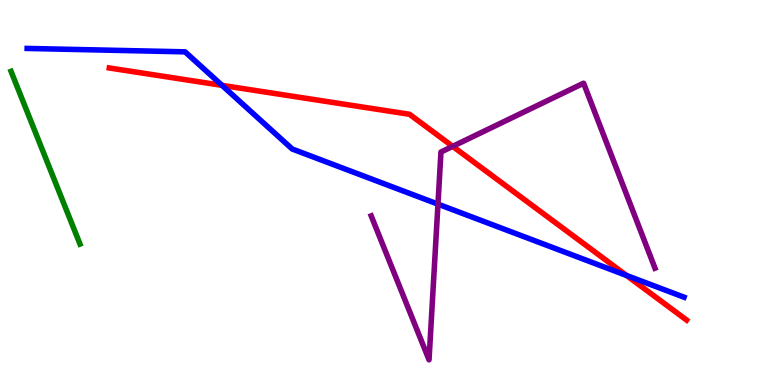[{'lines': ['blue', 'red'], 'intersections': [{'x': 2.86, 'y': 7.78}, {'x': 8.08, 'y': 2.85}]}, {'lines': ['green', 'red'], 'intersections': []}, {'lines': ['purple', 'red'], 'intersections': [{'x': 5.84, 'y': 6.2}]}, {'lines': ['blue', 'green'], 'intersections': []}, {'lines': ['blue', 'purple'], 'intersections': [{'x': 5.65, 'y': 4.7}]}, {'lines': ['green', 'purple'], 'intersections': []}]